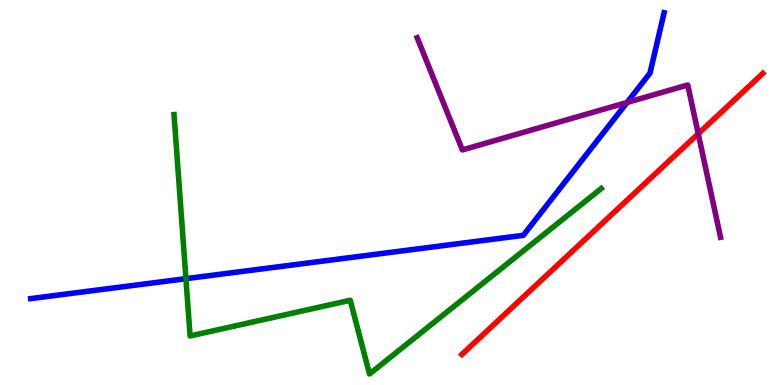[{'lines': ['blue', 'red'], 'intersections': []}, {'lines': ['green', 'red'], 'intersections': []}, {'lines': ['purple', 'red'], 'intersections': [{'x': 9.01, 'y': 6.53}]}, {'lines': ['blue', 'green'], 'intersections': [{'x': 2.4, 'y': 2.76}]}, {'lines': ['blue', 'purple'], 'intersections': [{'x': 8.09, 'y': 7.34}]}, {'lines': ['green', 'purple'], 'intersections': []}]